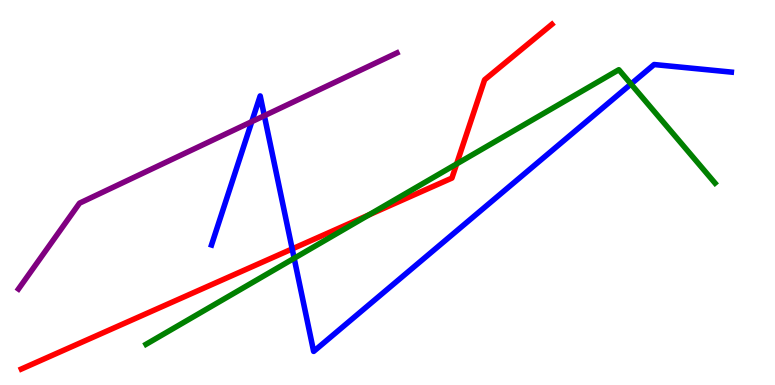[{'lines': ['blue', 'red'], 'intersections': [{'x': 3.77, 'y': 3.53}]}, {'lines': ['green', 'red'], 'intersections': [{'x': 4.76, 'y': 4.42}, {'x': 5.89, 'y': 5.74}]}, {'lines': ['purple', 'red'], 'intersections': []}, {'lines': ['blue', 'green'], 'intersections': [{'x': 3.8, 'y': 3.29}, {'x': 8.14, 'y': 7.82}]}, {'lines': ['blue', 'purple'], 'intersections': [{'x': 3.25, 'y': 6.84}, {'x': 3.41, 'y': 6.99}]}, {'lines': ['green', 'purple'], 'intersections': []}]